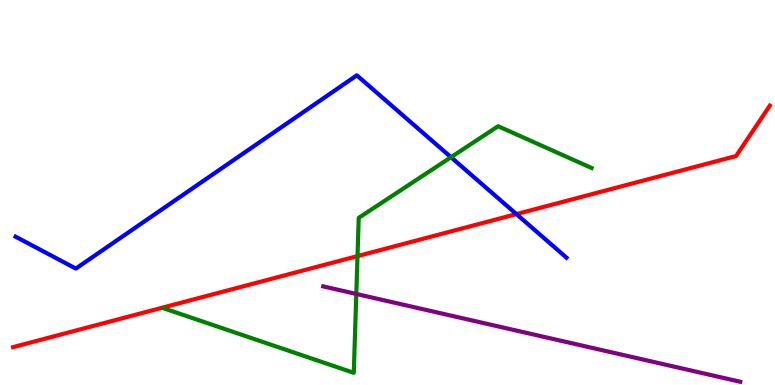[{'lines': ['blue', 'red'], 'intersections': [{'x': 6.66, 'y': 4.44}]}, {'lines': ['green', 'red'], 'intersections': [{'x': 4.61, 'y': 3.35}]}, {'lines': ['purple', 'red'], 'intersections': []}, {'lines': ['blue', 'green'], 'intersections': [{'x': 5.82, 'y': 5.92}]}, {'lines': ['blue', 'purple'], 'intersections': []}, {'lines': ['green', 'purple'], 'intersections': [{'x': 4.6, 'y': 2.36}]}]